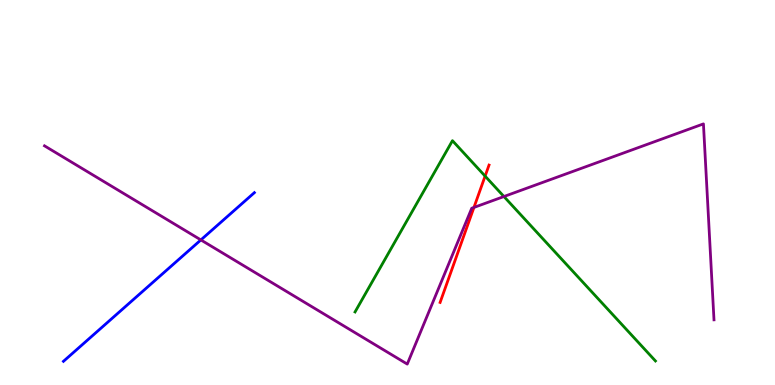[{'lines': ['blue', 'red'], 'intersections': []}, {'lines': ['green', 'red'], 'intersections': [{'x': 6.26, 'y': 5.43}]}, {'lines': ['purple', 'red'], 'intersections': [{'x': 6.12, 'y': 4.61}]}, {'lines': ['blue', 'green'], 'intersections': []}, {'lines': ['blue', 'purple'], 'intersections': [{'x': 2.59, 'y': 3.77}]}, {'lines': ['green', 'purple'], 'intersections': [{'x': 6.5, 'y': 4.9}]}]